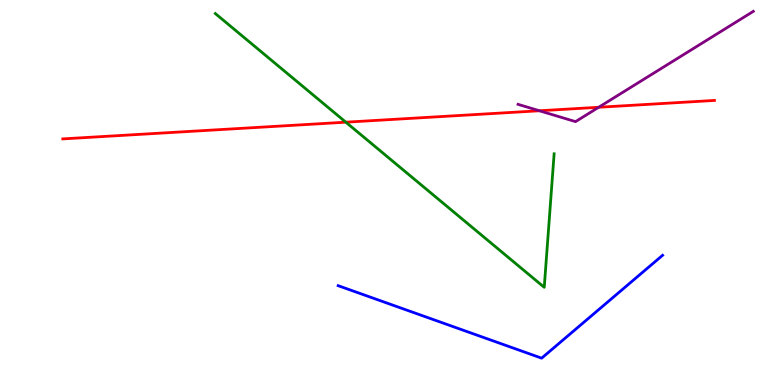[{'lines': ['blue', 'red'], 'intersections': []}, {'lines': ['green', 'red'], 'intersections': [{'x': 4.46, 'y': 6.83}]}, {'lines': ['purple', 'red'], 'intersections': [{'x': 6.96, 'y': 7.12}, {'x': 7.73, 'y': 7.21}]}, {'lines': ['blue', 'green'], 'intersections': []}, {'lines': ['blue', 'purple'], 'intersections': []}, {'lines': ['green', 'purple'], 'intersections': []}]